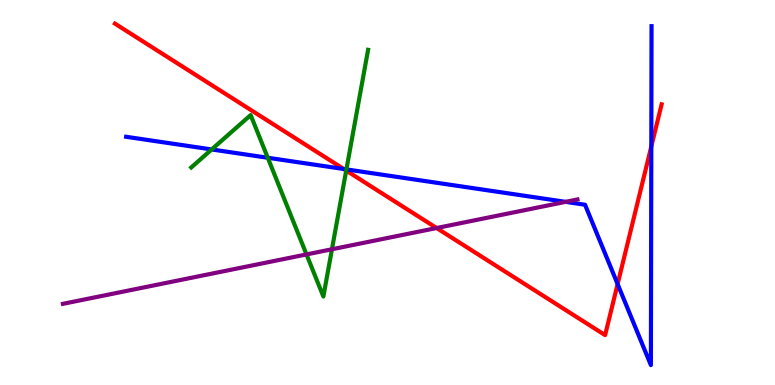[{'lines': ['blue', 'red'], 'intersections': [{'x': 4.44, 'y': 5.61}, {'x': 7.97, 'y': 2.62}, {'x': 8.4, 'y': 6.2}]}, {'lines': ['green', 'red'], 'intersections': [{'x': 4.47, 'y': 5.57}]}, {'lines': ['purple', 'red'], 'intersections': [{'x': 5.63, 'y': 4.08}]}, {'lines': ['blue', 'green'], 'intersections': [{'x': 2.73, 'y': 6.12}, {'x': 3.46, 'y': 5.9}, {'x': 4.47, 'y': 5.6}]}, {'lines': ['blue', 'purple'], 'intersections': [{'x': 7.3, 'y': 4.76}]}, {'lines': ['green', 'purple'], 'intersections': [{'x': 3.95, 'y': 3.39}, {'x': 4.28, 'y': 3.53}]}]